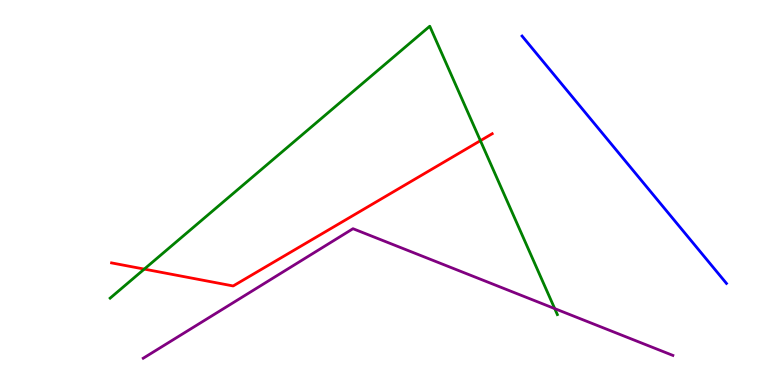[{'lines': ['blue', 'red'], 'intersections': []}, {'lines': ['green', 'red'], 'intersections': [{'x': 1.86, 'y': 3.01}, {'x': 6.2, 'y': 6.35}]}, {'lines': ['purple', 'red'], 'intersections': []}, {'lines': ['blue', 'green'], 'intersections': []}, {'lines': ['blue', 'purple'], 'intersections': []}, {'lines': ['green', 'purple'], 'intersections': [{'x': 7.16, 'y': 1.98}]}]